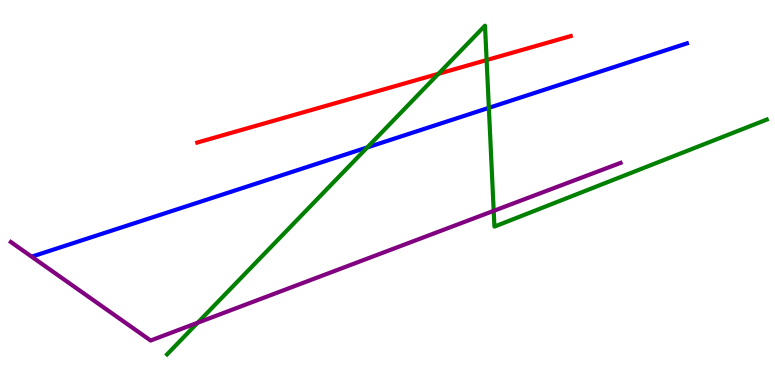[{'lines': ['blue', 'red'], 'intersections': []}, {'lines': ['green', 'red'], 'intersections': [{'x': 5.66, 'y': 8.08}, {'x': 6.28, 'y': 8.44}]}, {'lines': ['purple', 'red'], 'intersections': []}, {'lines': ['blue', 'green'], 'intersections': [{'x': 4.74, 'y': 6.17}, {'x': 6.31, 'y': 7.2}]}, {'lines': ['blue', 'purple'], 'intersections': []}, {'lines': ['green', 'purple'], 'intersections': [{'x': 2.55, 'y': 1.62}, {'x': 6.37, 'y': 4.52}]}]